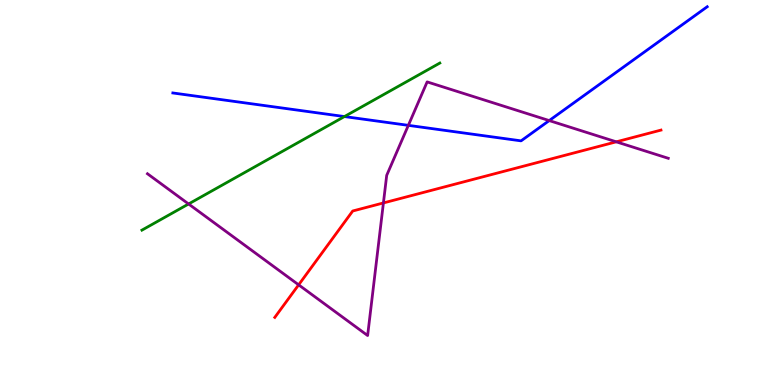[{'lines': ['blue', 'red'], 'intersections': []}, {'lines': ['green', 'red'], 'intersections': []}, {'lines': ['purple', 'red'], 'intersections': [{'x': 3.85, 'y': 2.6}, {'x': 4.95, 'y': 4.73}, {'x': 7.95, 'y': 6.32}]}, {'lines': ['blue', 'green'], 'intersections': [{'x': 4.44, 'y': 6.97}]}, {'lines': ['blue', 'purple'], 'intersections': [{'x': 5.27, 'y': 6.74}, {'x': 7.09, 'y': 6.87}]}, {'lines': ['green', 'purple'], 'intersections': [{'x': 2.43, 'y': 4.7}]}]